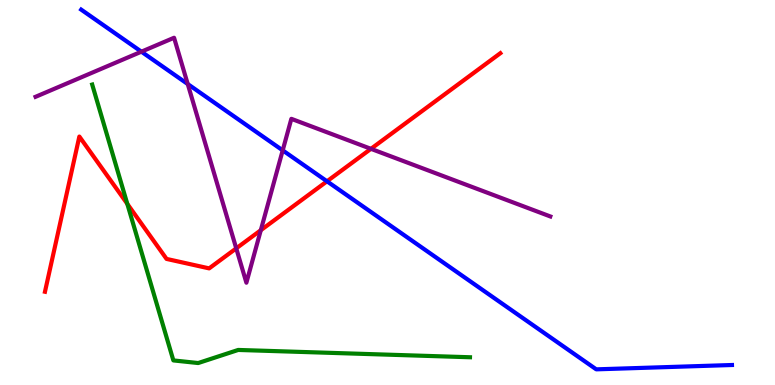[{'lines': ['blue', 'red'], 'intersections': [{'x': 4.22, 'y': 5.29}]}, {'lines': ['green', 'red'], 'intersections': [{'x': 1.64, 'y': 4.71}]}, {'lines': ['purple', 'red'], 'intersections': [{'x': 3.05, 'y': 3.55}, {'x': 3.37, 'y': 4.02}, {'x': 4.79, 'y': 6.13}]}, {'lines': ['blue', 'green'], 'intersections': []}, {'lines': ['blue', 'purple'], 'intersections': [{'x': 1.82, 'y': 8.66}, {'x': 2.42, 'y': 7.82}, {'x': 3.65, 'y': 6.09}]}, {'lines': ['green', 'purple'], 'intersections': []}]